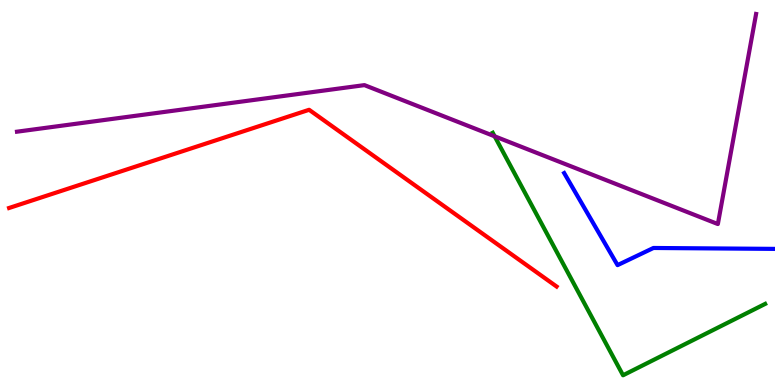[{'lines': ['blue', 'red'], 'intersections': []}, {'lines': ['green', 'red'], 'intersections': []}, {'lines': ['purple', 'red'], 'intersections': []}, {'lines': ['blue', 'green'], 'intersections': []}, {'lines': ['blue', 'purple'], 'intersections': []}, {'lines': ['green', 'purple'], 'intersections': [{'x': 6.38, 'y': 6.46}]}]